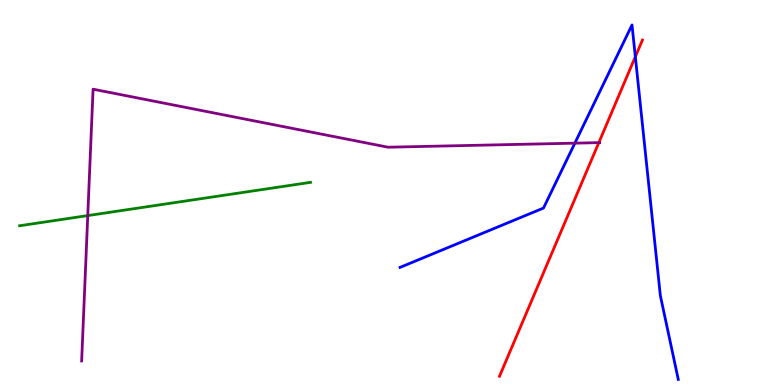[{'lines': ['blue', 'red'], 'intersections': [{'x': 8.2, 'y': 8.53}]}, {'lines': ['green', 'red'], 'intersections': []}, {'lines': ['purple', 'red'], 'intersections': [{'x': 7.73, 'y': 6.3}]}, {'lines': ['blue', 'green'], 'intersections': []}, {'lines': ['blue', 'purple'], 'intersections': [{'x': 7.42, 'y': 6.28}]}, {'lines': ['green', 'purple'], 'intersections': [{'x': 1.13, 'y': 4.4}]}]